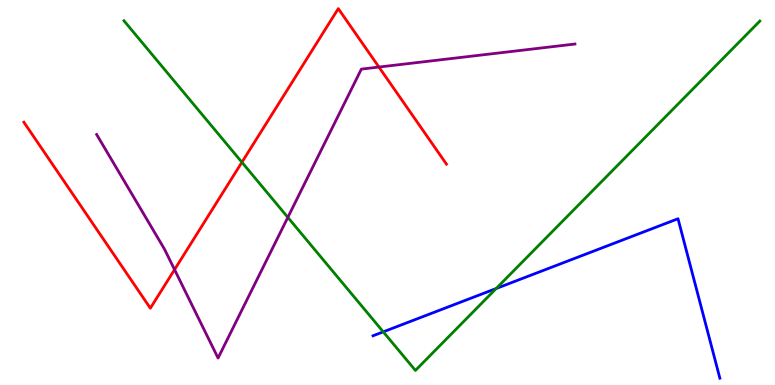[{'lines': ['blue', 'red'], 'intersections': []}, {'lines': ['green', 'red'], 'intersections': [{'x': 3.12, 'y': 5.79}]}, {'lines': ['purple', 'red'], 'intersections': [{'x': 2.25, 'y': 3.0}, {'x': 4.89, 'y': 8.26}]}, {'lines': ['blue', 'green'], 'intersections': [{'x': 4.95, 'y': 1.38}, {'x': 6.4, 'y': 2.51}]}, {'lines': ['blue', 'purple'], 'intersections': []}, {'lines': ['green', 'purple'], 'intersections': [{'x': 3.71, 'y': 4.35}]}]